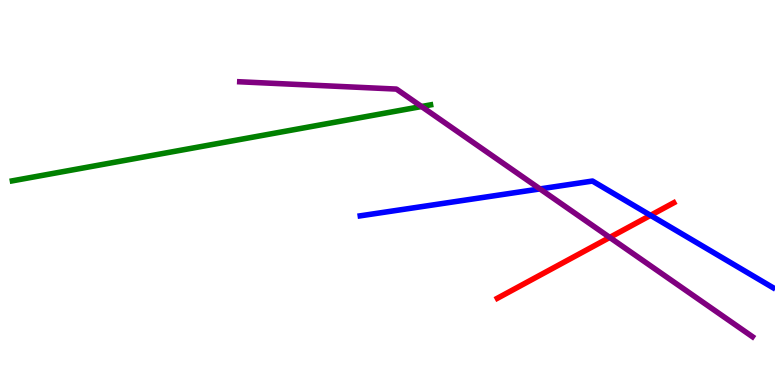[{'lines': ['blue', 'red'], 'intersections': [{'x': 8.39, 'y': 4.41}]}, {'lines': ['green', 'red'], 'intersections': []}, {'lines': ['purple', 'red'], 'intersections': [{'x': 7.87, 'y': 3.83}]}, {'lines': ['blue', 'green'], 'intersections': []}, {'lines': ['blue', 'purple'], 'intersections': [{'x': 6.97, 'y': 5.09}]}, {'lines': ['green', 'purple'], 'intersections': [{'x': 5.44, 'y': 7.23}]}]